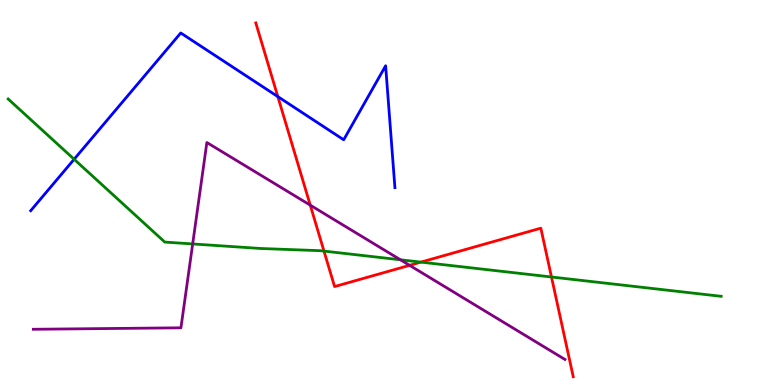[{'lines': ['blue', 'red'], 'intersections': [{'x': 3.58, 'y': 7.49}]}, {'lines': ['green', 'red'], 'intersections': [{'x': 4.18, 'y': 3.48}, {'x': 5.43, 'y': 3.19}, {'x': 7.12, 'y': 2.81}]}, {'lines': ['purple', 'red'], 'intersections': [{'x': 4.0, 'y': 4.67}, {'x': 5.29, 'y': 3.11}]}, {'lines': ['blue', 'green'], 'intersections': [{'x': 0.957, 'y': 5.86}]}, {'lines': ['blue', 'purple'], 'intersections': []}, {'lines': ['green', 'purple'], 'intersections': [{'x': 2.49, 'y': 3.66}, {'x': 5.17, 'y': 3.25}]}]